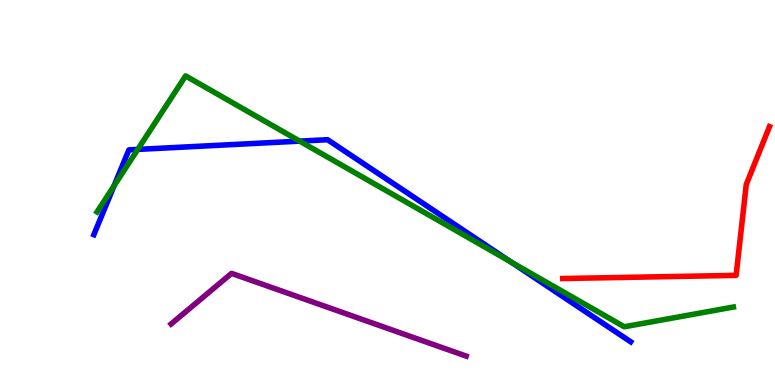[{'lines': ['blue', 'red'], 'intersections': []}, {'lines': ['green', 'red'], 'intersections': []}, {'lines': ['purple', 'red'], 'intersections': []}, {'lines': ['blue', 'green'], 'intersections': [{'x': 1.47, 'y': 5.17}, {'x': 1.78, 'y': 6.12}, {'x': 3.87, 'y': 6.33}, {'x': 6.59, 'y': 3.2}]}, {'lines': ['blue', 'purple'], 'intersections': []}, {'lines': ['green', 'purple'], 'intersections': []}]